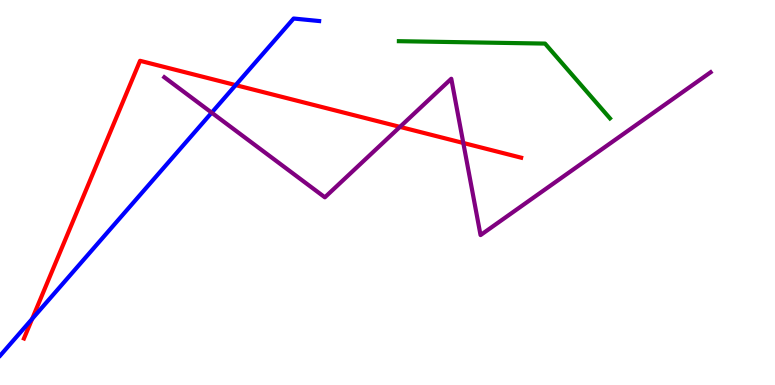[{'lines': ['blue', 'red'], 'intersections': [{'x': 0.415, 'y': 1.72}, {'x': 3.04, 'y': 7.79}]}, {'lines': ['green', 'red'], 'intersections': []}, {'lines': ['purple', 'red'], 'intersections': [{'x': 5.16, 'y': 6.7}, {'x': 5.98, 'y': 6.29}]}, {'lines': ['blue', 'green'], 'intersections': []}, {'lines': ['blue', 'purple'], 'intersections': [{'x': 2.73, 'y': 7.07}]}, {'lines': ['green', 'purple'], 'intersections': []}]